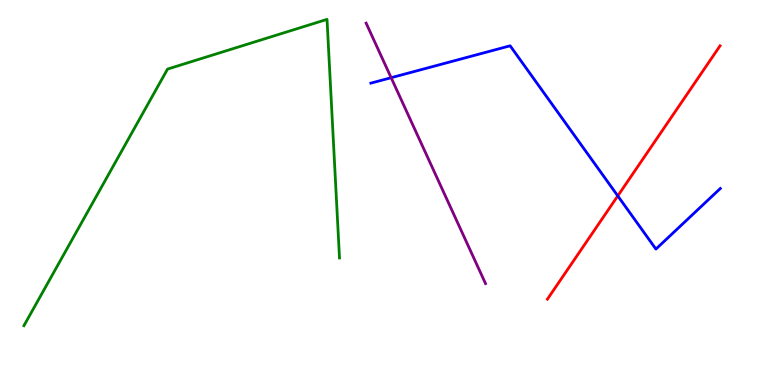[{'lines': ['blue', 'red'], 'intersections': [{'x': 7.97, 'y': 4.91}]}, {'lines': ['green', 'red'], 'intersections': []}, {'lines': ['purple', 'red'], 'intersections': []}, {'lines': ['blue', 'green'], 'intersections': []}, {'lines': ['blue', 'purple'], 'intersections': [{'x': 5.05, 'y': 7.98}]}, {'lines': ['green', 'purple'], 'intersections': []}]